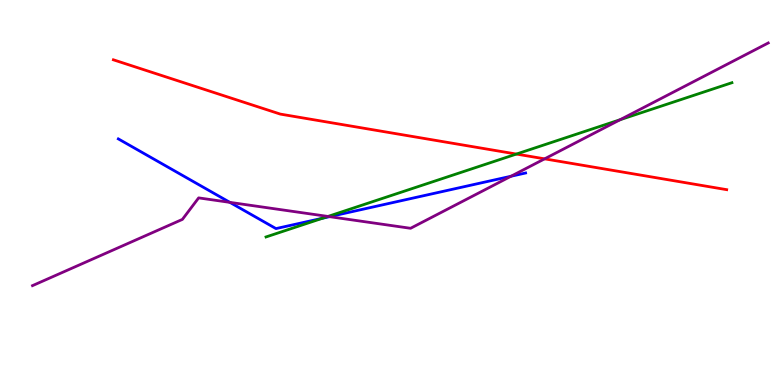[{'lines': ['blue', 'red'], 'intersections': []}, {'lines': ['green', 'red'], 'intersections': [{'x': 6.66, 'y': 6.0}]}, {'lines': ['purple', 'red'], 'intersections': [{'x': 7.03, 'y': 5.87}]}, {'lines': ['blue', 'green'], 'intersections': [{'x': 4.16, 'y': 4.33}]}, {'lines': ['blue', 'purple'], 'intersections': [{'x': 2.97, 'y': 4.74}, {'x': 4.25, 'y': 4.37}, {'x': 6.59, 'y': 5.42}]}, {'lines': ['green', 'purple'], 'intersections': [{'x': 4.23, 'y': 4.38}, {'x': 8.0, 'y': 6.89}]}]